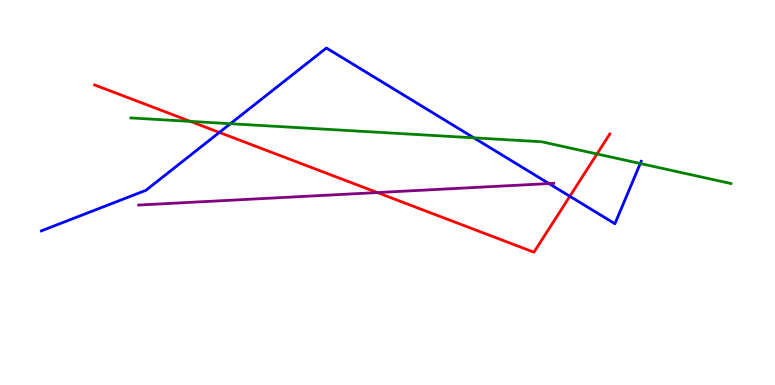[{'lines': ['blue', 'red'], 'intersections': [{'x': 2.83, 'y': 6.56}, {'x': 7.35, 'y': 4.9}]}, {'lines': ['green', 'red'], 'intersections': [{'x': 2.46, 'y': 6.85}, {'x': 7.7, 'y': 6.0}]}, {'lines': ['purple', 'red'], 'intersections': [{'x': 4.87, 'y': 5.0}]}, {'lines': ['blue', 'green'], 'intersections': [{'x': 2.97, 'y': 6.79}, {'x': 6.11, 'y': 6.42}, {'x': 8.26, 'y': 5.75}]}, {'lines': ['blue', 'purple'], 'intersections': [{'x': 7.08, 'y': 5.23}]}, {'lines': ['green', 'purple'], 'intersections': []}]